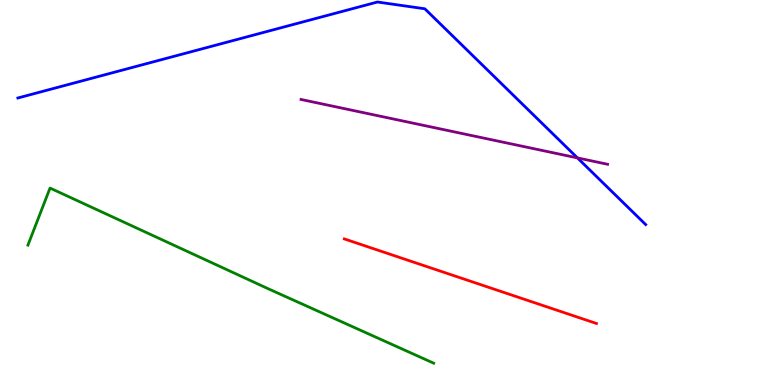[{'lines': ['blue', 'red'], 'intersections': []}, {'lines': ['green', 'red'], 'intersections': []}, {'lines': ['purple', 'red'], 'intersections': []}, {'lines': ['blue', 'green'], 'intersections': []}, {'lines': ['blue', 'purple'], 'intersections': [{'x': 7.45, 'y': 5.9}]}, {'lines': ['green', 'purple'], 'intersections': []}]